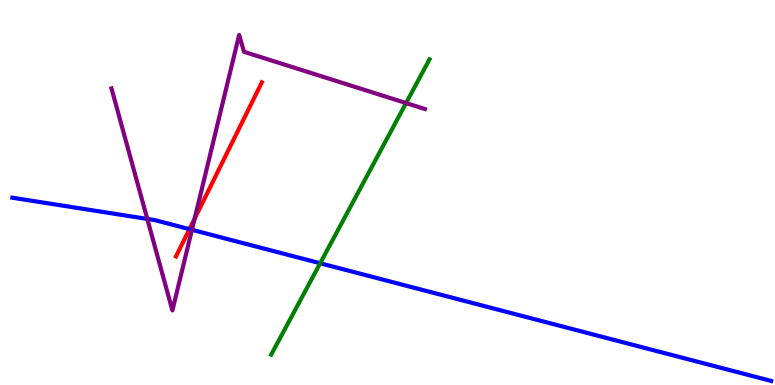[{'lines': ['blue', 'red'], 'intersections': [{'x': 2.44, 'y': 4.05}]}, {'lines': ['green', 'red'], 'intersections': []}, {'lines': ['purple', 'red'], 'intersections': [{'x': 2.51, 'y': 4.32}]}, {'lines': ['blue', 'green'], 'intersections': [{'x': 4.13, 'y': 3.16}]}, {'lines': ['blue', 'purple'], 'intersections': [{'x': 1.9, 'y': 4.31}, {'x': 2.48, 'y': 4.03}]}, {'lines': ['green', 'purple'], 'intersections': [{'x': 5.24, 'y': 7.32}]}]